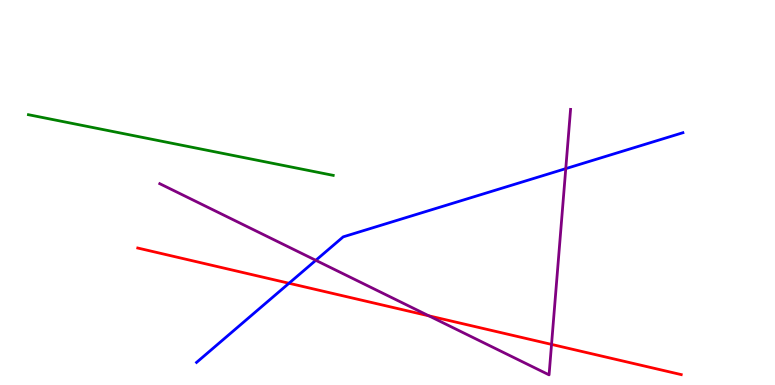[{'lines': ['blue', 'red'], 'intersections': [{'x': 3.73, 'y': 2.64}]}, {'lines': ['green', 'red'], 'intersections': []}, {'lines': ['purple', 'red'], 'intersections': [{'x': 5.53, 'y': 1.8}, {'x': 7.12, 'y': 1.05}]}, {'lines': ['blue', 'green'], 'intersections': []}, {'lines': ['blue', 'purple'], 'intersections': [{'x': 4.07, 'y': 3.24}, {'x': 7.3, 'y': 5.62}]}, {'lines': ['green', 'purple'], 'intersections': []}]